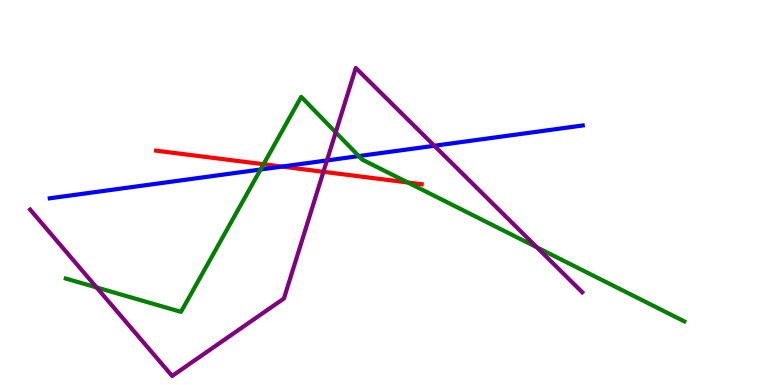[{'lines': ['blue', 'red'], 'intersections': [{'x': 3.64, 'y': 5.67}]}, {'lines': ['green', 'red'], 'intersections': [{'x': 3.4, 'y': 5.73}, {'x': 5.26, 'y': 5.26}]}, {'lines': ['purple', 'red'], 'intersections': [{'x': 4.17, 'y': 5.54}]}, {'lines': ['blue', 'green'], 'intersections': [{'x': 3.36, 'y': 5.6}, {'x': 4.63, 'y': 5.95}]}, {'lines': ['blue', 'purple'], 'intersections': [{'x': 4.22, 'y': 5.83}, {'x': 5.6, 'y': 6.21}]}, {'lines': ['green', 'purple'], 'intersections': [{'x': 1.25, 'y': 2.53}, {'x': 4.33, 'y': 6.56}, {'x': 6.93, 'y': 3.58}]}]